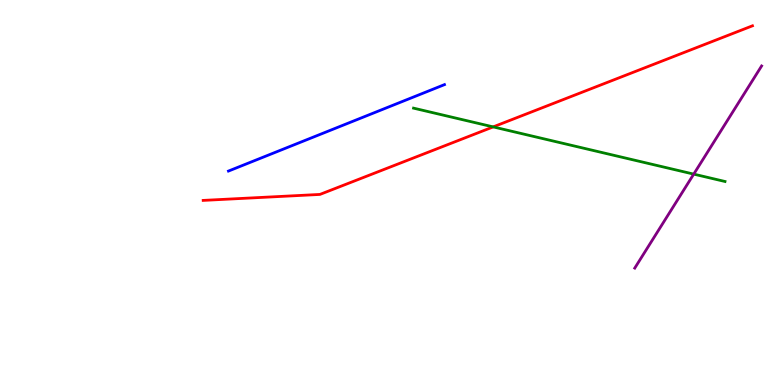[{'lines': ['blue', 'red'], 'intersections': []}, {'lines': ['green', 'red'], 'intersections': [{'x': 6.36, 'y': 6.7}]}, {'lines': ['purple', 'red'], 'intersections': []}, {'lines': ['blue', 'green'], 'intersections': []}, {'lines': ['blue', 'purple'], 'intersections': []}, {'lines': ['green', 'purple'], 'intersections': [{'x': 8.95, 'y': 5.48}]}]